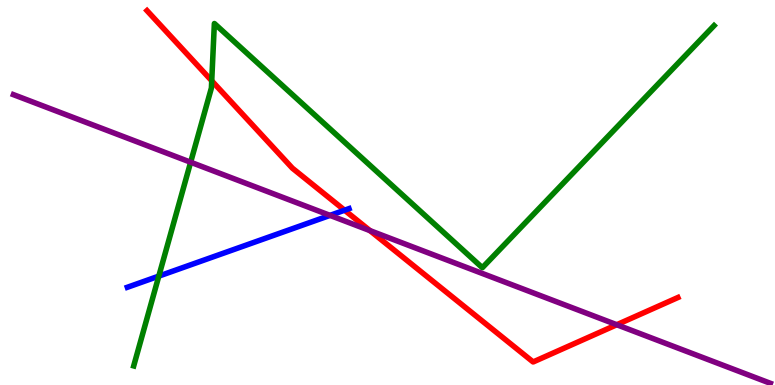[{'lines': ['blue', 'red'], 'intersections': [{'x': 4.45, 'y': 4.54}]}, {'lines': ['green', 'red'], 'intersections': [{'x': 2.73, 'y': 7.9}]}, {'lines': ['purple', 'red'], 'intersections': [{'x': 4.77, 'y': 4.01}, {'x': 7.96, 'y': 1.57}]}, {'lines': ['blue', 'green'], 'intersections': [{'x': 2.05, 'y': 2.83}]}, {'lines': ['blue', 'purple'], 'intersections': [{'x': 4.26, 'y': 4.41}]}, {'lines': ['green', 'purple'], 'intersections': [{'x': 2.46, 'y': 5.79}]}]